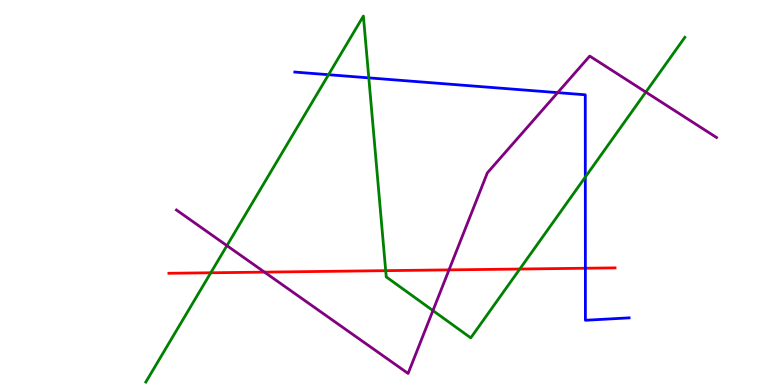[{'lines': ['blue', 'red'], 'intersections': [{'x': 7.55, 'y': 3.03}]}, {'lines': ['green', 'red'], 'intersections': [{'x': 2.72, 'y': 2.91}, {'x': 4.98, 'y': 2.97}, {'x': 6.71, 'y': 3.01}]}, {'lines': ['purple', 'red'], 'intersections': [{'x': 3.41, 'y': 2.93}, {'x': 5.79, 'y': 2.99}]}, {'lines': ['blue', 'green'], 'intersections': [{'x': 4.24, 'y': 8.06}, {'x': 4.76, 'y': 7.98}, {'x': 7.55, 'y': 5.4}]}, {'lines': ['blue', 'purple'], 'intersections': [{'x': 7.2, 'y': 7.59}]}, {'lines': ['green', 'purple'], 'intersections': [{'x': 2.93, 'y': 3.62}, {'x': 5.59, 'y': 1.93}, {'x': 8.33, 'y': 7.61}]}]